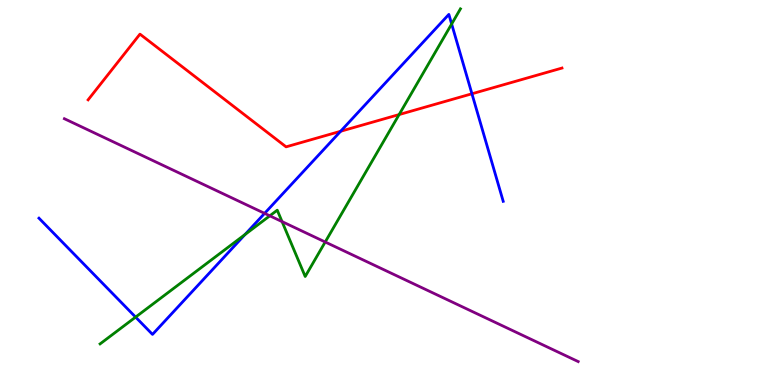[{'lines': ['blue', 'red'], 'intersections': [{'x': 4.4, 'y': 6.59}, {'x': 6.09, 'y': 7.56}]}, {'lines': ['green', 'red'], 'intersections': [{'x': 5.15, 'y': 7.02}]}, {'lines': ['purple', 'red'], 'intersections': []}, {'lines': ['blue', 'green'], 'intersections': [{'x': 1.75, 'y': 1.76}, {'x': 3.16, 'y': 3.91}, {'x': 5.83, 'y': 9.38}]}, {'lines': ['blue', 'purple'], 'intersections': [{'x': 3.41, 'y': 4.46}]}, {'lines': ['green', 'purple'], 'intersections': [{'x': 3.48, 'y': 4.39}, {'x': 3.64, 'y': 4.24}, {'x': 4.2, 'y': 3.71}]}]